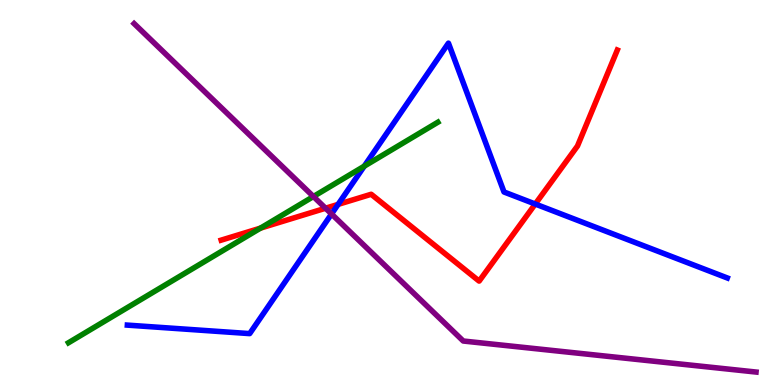[{'lines': ['blue', 'red'], 'intersections': [{'x': 4.36, 'y': 4.69}, {'x': 6.91, 'y': 4.7}]}, {'lines': ['green', 'red'], 'intersections': [{'x': 3.36, 'y': 4.07}]}, {'lines': ['purple', 'red'], 'intersections': [{'x': 4.2, 'y': 4.59}]}, {'lines': ['blue', 'green'], 'intersections': [{'x': 4.7, 'y': 5.68}]}, {'lines': ['blue', 'purple'], 'intersections': [{'x': 4.28, 'y': 4.44}]}, {'lines': ['green', 'purple'], 'intersections': [{'x': 4.04, 'y': 4.9}]}]